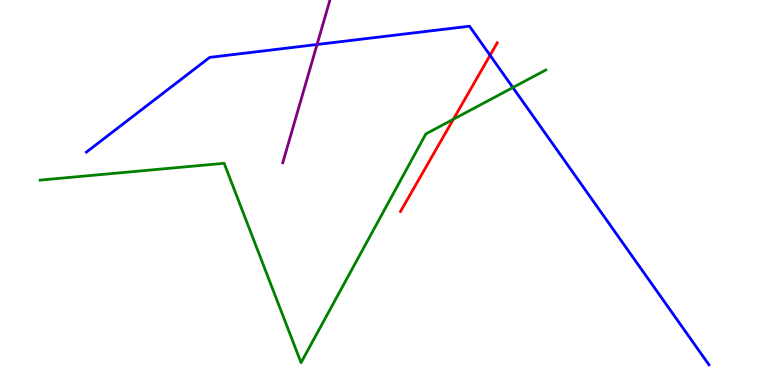[{'lines': ['blue', 'red'], 'intersections': [{'x': 6.32, 'y': 8.56}]}, {'lines': ['green', 'red'], 'intersections': [{'x': 5.85, 'y': 6.9}]}, {'lines': ['purple', 'red'], 'intersections': []}, {'lines': ['blue', 'green'], 'intersections': [{'x': 6.62, 'y': 7.73}]}, {'lines': ['blue', 'purple'], 'intersections': [{'x': 4.09, 'y': 8.84}]}, {'lines': ['green', 'purple'], 'intersections': []}]